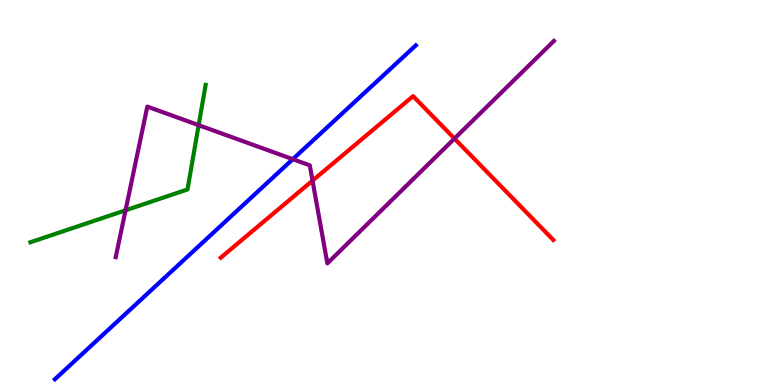[{'lines': ['blue', 'red'], 'intersections': []}, {'lines': ['green', 'red'], 'intersections': []}, {'lines': ['purple', 'red'], 'intersections': [{'x': 4.03, 'y': 5.31}, {'x': 5.86, 'y': 6.4}]}, {'lines': ['blue', 'green'], 'intersections': []}, {'lines': ['blue', 'purple'], 'intersections': [{'x': 3.78, 'y': 5.87}]}, {'lines': ['green', 'purple'], 'intersections': [{'x': 1.62, 'y': 4.54}, {'x': 2.56, 'y': 6.75}]}]